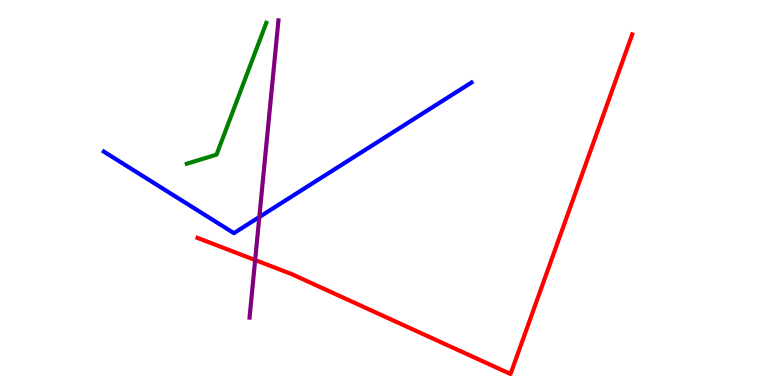[{'lines': ['blue', 'red'], 'intersections': []}, {'lines': ['green', 'red'], 'intersections': []}, {'lines': ['purple', 'red'], 'intersections': [{'x': 3.29, 'y': 3.25}]}, {'lines': ['blue', 'green'], 'intersections': []}, {'lines': ['blue', 'purple'], 'intersections': [{'x': 3.35, 'y': 4.36}]}, {'lines': ['green', 'purple'], 'intersections': []}]